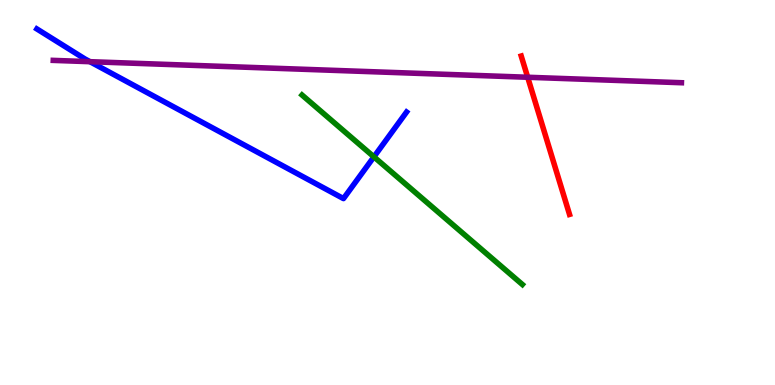[{'lines': ['blue', 'red'], 'intersections': []}, {'lines': ['green', 'red'], 'intersections': []}, {'lines': ['purple', 'red'], 'intersections': [{'x': 6.81, 'y': 7.99}]}, {'lines': ['blue', 'green'], 'intersections': [{'x': 4.82, 'y': 5.93}]}, {'lines': ['blue', 'purple'], 'intersections': [{'x': 1.16, 'y': 8.4}]}, {'lines': ['green', 'purple'], 'intersections': []}]